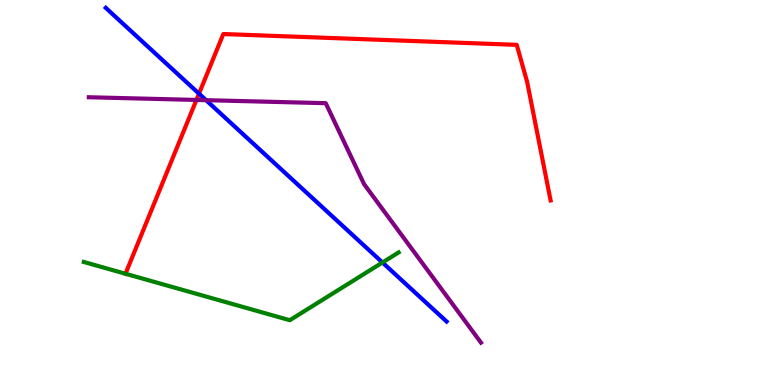[{'lines': ['blue', 'red'], 'intersections': [{'x': 2.57, 'y': 7.57}]}, {'lines': ['green', 'red'], 'intersections': [{'x': 1.62, 'y': 2.89}]}, {'lines': ['purple', 'red'], 'intersections': [{'x': 2.53, 'y': 7.4}]}, {'lines': ['blue', 'green'], 'intersections': [{'x': 4.94, 'y': 3.18}]}, {'lines': ['blue', 'purple'], 'intersections': [{'x': 2.66, 'y': 7.4}]}, {'lines': ['green', 'purple'], 'intersections': []}]